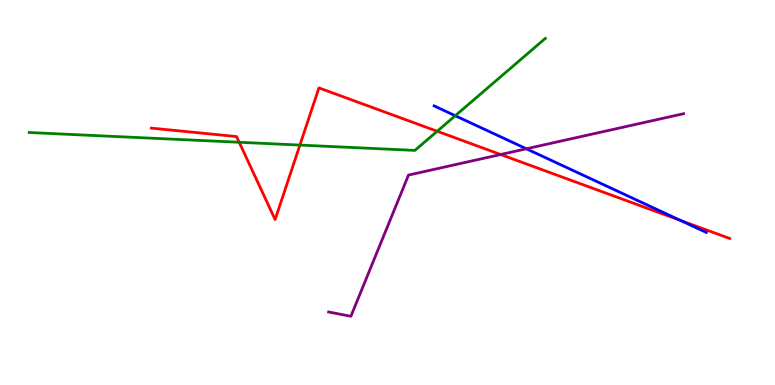[{'lines': ['blue', 'red'], 'intersections': [{'x': 8.78, 'y': 4.27}]}, {'lines': ['green', 'red'], 'intersections': [{'x': 3.09, 'y': 6.3}, {'x': 3.87, 'y': 6.23}, {'x': 5.64, 'y': 6.59}]}, {'lines': ['purple', 'red'], 'intersections': [{'x': 6.46, 'y': 5.99}]}, {'lines': ['blue', 'green'], 'intersections': [{'x': 5.87, 'y': 6.99}]}, {'lines': ['blue', 'purple'], 'intersections': [{'x': 6.79, 'y': 6.14}]}, {'lines': ['green', 'purple'], 'intersections': []}]